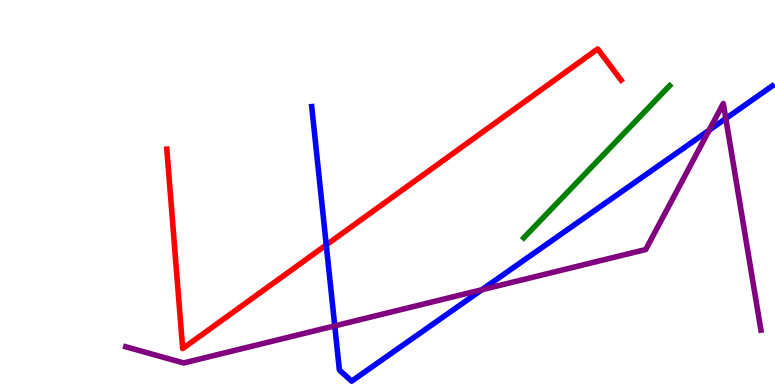[{'lines': ['blue', 'red'], 'intersections': [{'x': 4.21, 'y': 3.64}]}, {'lines': ['green', 'red'], 'intersections': []}, {'lines': ['purple', 'red'], 'intersections': []}, {'lines': ['blue', 'green'], 'intersections': []}, {'lines': ['blue', 'purple'], 'intersections': [{'x': 4.32, 'y': 1.54}, {'x': 6.22, 'y': 2.47}, {'x': 9.15, 'y': 6.62}, {'x': 9.37, 'y': 6.92}]}, {'lines': ['green', 'purple'], 'intersections': []}]